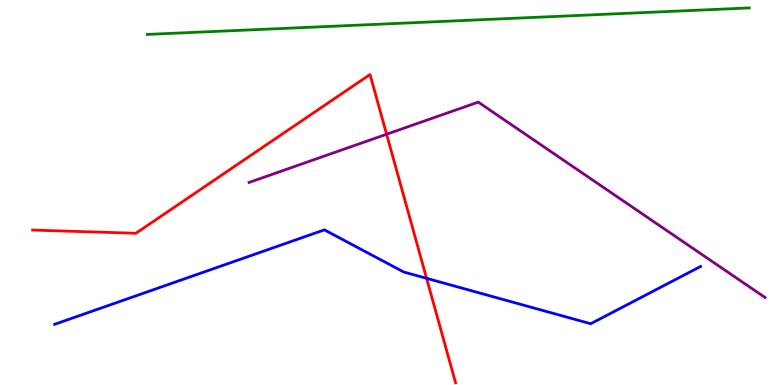[{'lines': ['blue', 'red'], 'intersections': [{'x': 5.5, 'y': 2.77}]}, {'lines': ['green', 'red'], 'intersections': []}, {'lines': ['purple', 'red'], 'intersections': [{'x': 4.99, 'y': 6.51}]}, {'lines': ['blue', 'green'], 'intersections': []}, {'lines': ['blue', 'purple'], 'intersections': []}, {'lines': ['green', 'purple'], 'intersections': []}]